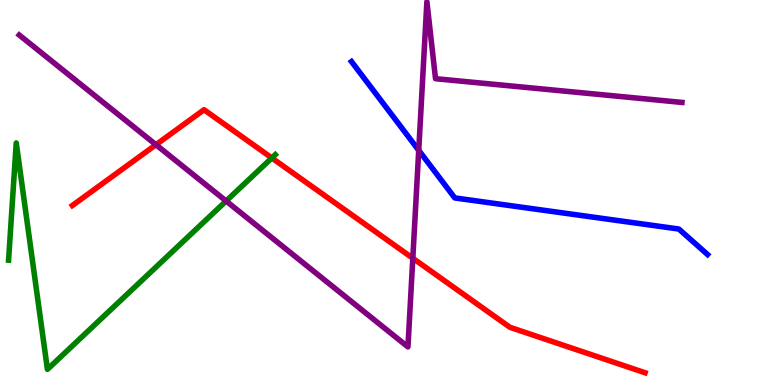[{'lines': ['blue', 'red'], 'intersections': []}, {'lines': ['green', 'red'], 'intersections': [{'x': 3.51, 'y': 5.9}]}, {'lines': ['purple', 'red'], 'intersections': [{'x': 2.01, 'y': 6.24}, {'x': 5.33, 'y': 3.29}]}, {'lines': ['blue', 'green'], 'intersections': []}, {'lines': ['blue', 'purple'], 'intersections': [{'x': 5.4, 'y': 6.1}]}, {'lines': ['green', 'purple'], 'intersections': [{'x': 2.92, 'y': 4.78}]}]